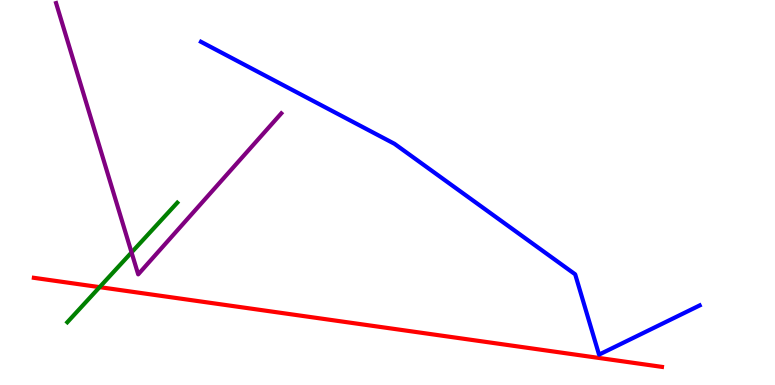[{'lines': ['blue', 'red'], 'intersections': []}, {'lines': ['green', 'red'], 'intersections': [{'x': 1.29, 'y': 2.54}]}, {'lines': ['purple', 'red'], 'intersections': []}, {'lines': ['blue', 'green'], 'intersections': []}, {'lines': ['blue', 'purple'], 'intersections': []}, {'lines': ['green', 'purple'], 'intersections': [{'x': 1.7, 'y': 3.44}]}]